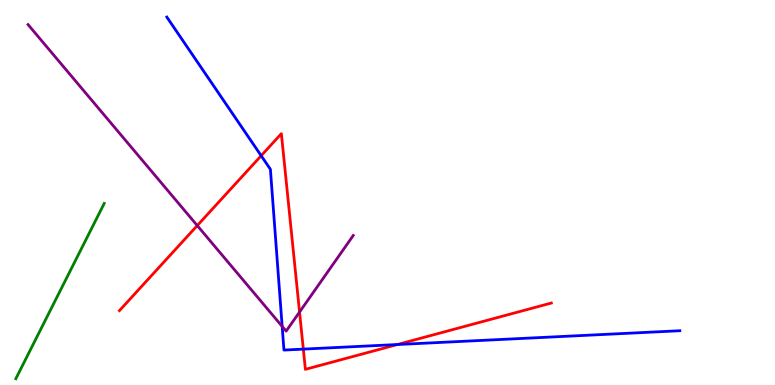[{'lines': ['blue', 'red'], 'intersections': [{'x': 3.37, 'y': 5.96}, {'x': 3.91, 'y': 0.932}, {'x': 5.13, 'y': 1.05}]}, {'lines': ['green', 'red'], 'intersections': []}, {'lines': ['purple', 'red'], 'intersections': [{'x': 2.55, 'y': 4.14}, {'x': 3.87, 'y': 1.9}]}, {'lines': ['blue', 'green'], 'intersections': []}, {'lines': ['blue', 'purple'], 'intersections': [{'x': 3.64, 'y': 1.52}]}, {'lines': ['green', 'purple'], 'intersections': []}]